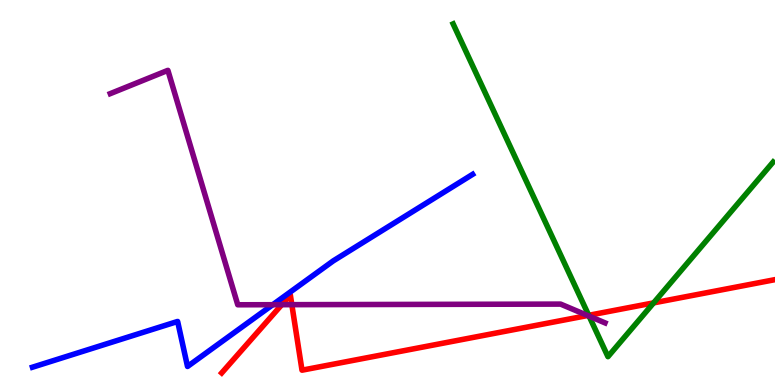[{'lines': ['blue', 'red'], 'intersections': []}, {'lines': ['green', 'red'], 'intersections': [{'x': 7.6, 'y': 1.81}, {'x': 8.43, 'y': 2.13}]}, {'lines': ['purple', 'red'], 'intersections': [{'x': 3.64, 'y': 2.09}, {'x': 3.77, 'y': 2.09}, {'x': 7.58, 'y': 1.8}]}, {'lines': ['blue', 'green'], 'intersections': []}, {'lines': ['blue', 'purple'], 'intersections': [{'x': 3.52, 'y': 2.09}]}, {'lines': ['green', 'purple'], 'intersections': [{'x': 7.6, 'y': 1.79}]}]